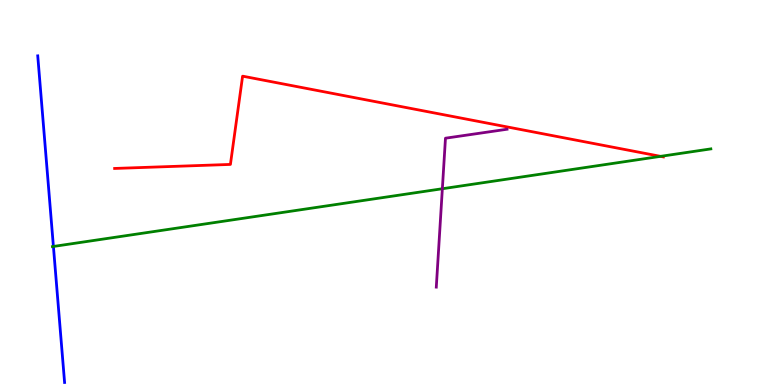[{'lines': ['blue', 'red'], 'intersections': []}, {'lines': ['green', 'red'], 'intersections': [{'x': 8.52, 'y': 5.94}]}, {'lines': ['purple', 'red'], 'intersections': []}, {'lines': ['blue', 'green'], 'intersections': [{'x': 0.689, 'y': 3.6}]}, {'lines': ['blue', 'purple'], 'intersections': []}, {'lines': ['green', 'purple'], 'intersections': [{'x': 5.71, 'y': 5.1}]}]